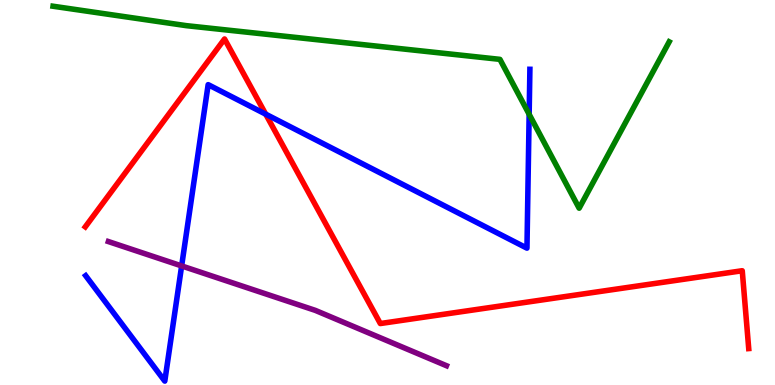[{'lines': ['blue', 'red'], 'intersections': [{'x': 3.43, 'y': 7.03}]}, {'lines': ['green', 'red'], 'intersections': []}, {'lines': ['purple', 'red'], 'intersections': []}, {'lines': ['blue', 'green'], 'intersections': [{'x': 6.83, 'y': 7.03}]}, {'lines': ['blue', 'purple'], 'intersections': [{'x': 2.34, 'y': 3.09}]}, {'lines': ['green', 'purple'], 'intersections': []}]